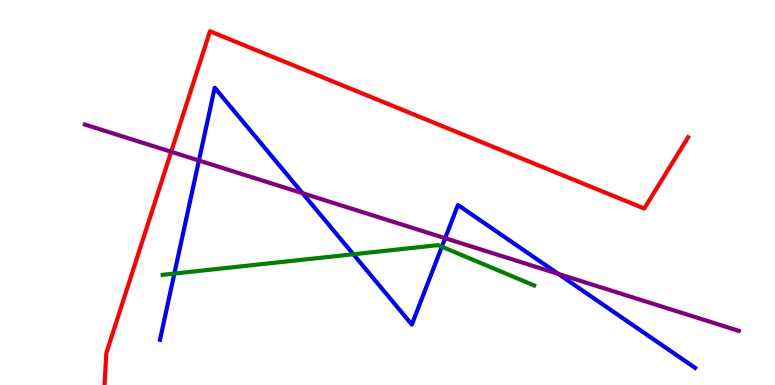[{'lines': ['blue', 'red'], 'intersections': []}, {'lines': ['green', 'red'], 'intersections': []}, {'lines': ['purple', 'red'], 'intersections': [{'x': 2.21, 'y': 6.06}]}, {'lines': ['blue', 'green'], 'intersections': [{'x': 2.25, 'y': 2.89}, {'x': 4.56, 'y': 3.4}, {'x': 5.7, 'y': 3.59}]}, {'lines': ['blue', 'purple'], 'intersections': [{'x': 2.57, 'y': 5.83}, {'x': 3.9, 'y': 4.98}, {'x': 5.74, 'y': 3.81}, {'x': 7.2, 'y': 2.89}]}, {'lines': ['green', 'purple'], 'intersections': []}]